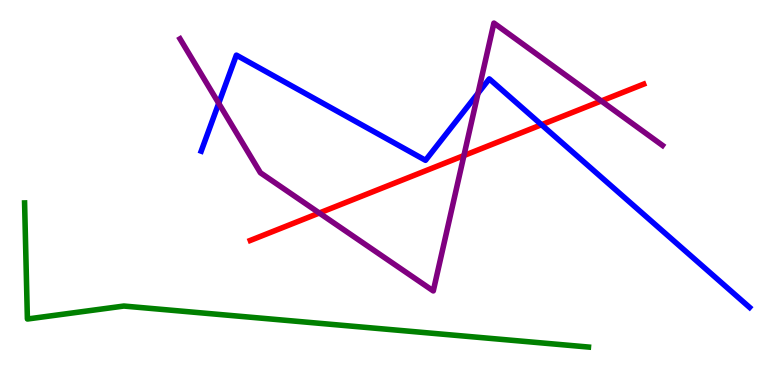[{'lines': ['blue', 'red'], 'intersections': [{'x': 6.99, 'y': 6.76}]}, {'lines': ['green', 'red'], 'intersections': []}, {'lines': ['purple', 'red'], 'intersections': [{'x': 4.12, 'y': 4.47}, {'x': 5.99, 'y': 5.96}, {'x': 7.76, 'y': 7.38}]}, {'lines': ['blue', 'green'], 'intersections': []}, {'lines': ['blue', 'purple'], 'intersections': [{'x': 2.82, 'y': 7.32}, {'x': 6.17, 'y': 7.58}]}, {'lines': ['green', 'purple'], 'intersections': []}]